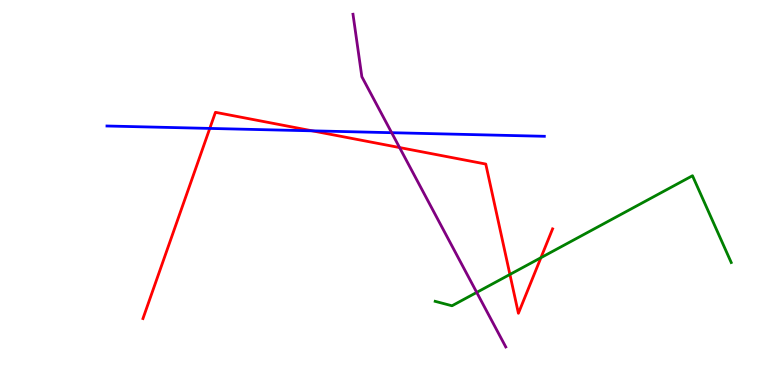[{'lines': ['blue', 'red'], 'intersections': [{'x': 2.71, 'y': 6.66}, {'x': 4.03, 'y': 6.6}]}, {'lines': ['green', 'red'], 'intersections': [{'x': 6.58, 'y': 2.87}, {'x': 6.98, 'y': 3.31}]}, {'lines': ['purple', 'red'], 'intersections': [{'x': 5.16, 'y': 6.17}]}, {'lines': ['blue', 'green'], 'intersections': []}, {'lines': ['blue', 'purple'], 'intersections': [{'x': 5.05, 'y': 6.55}]}, {'lines': ['green', 'purple'], 'intersections': [{'x': 6.15, 'y': 2.41}]}]